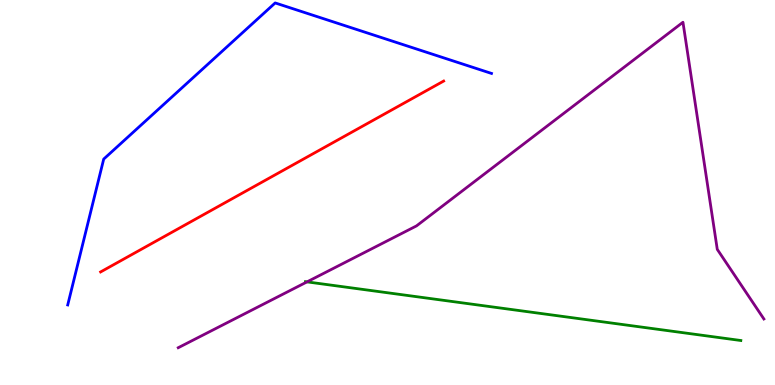[{'lines': ['blue', 'red'], 'intersections': []}, {'lines': ['green', 'red'], 'intersections': []}, {'lines': ['purple', 'red'], 'intersections': []}, {'lines': ['blue', 'green'], 'intersections': []}, {'lines': ['blue', 'purple'], 'intersections': []}, {'lines': ['green', 'purple'], 'intersections': [{'x': 3.96, 'y': 2.68}]}]